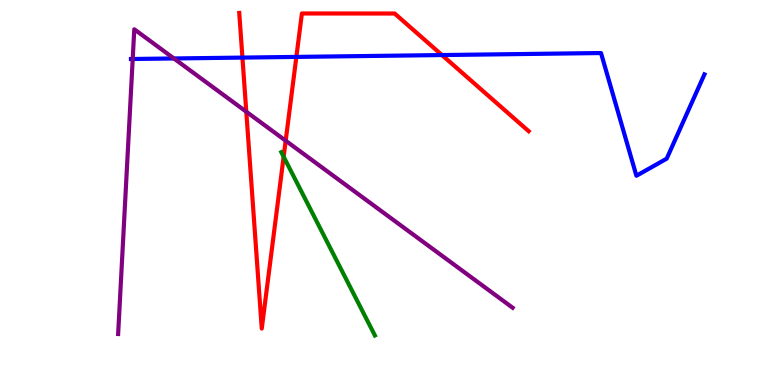[{'lines': ['blue', 'red'], 'intersections': [{'x': 3.13, 'y': 8.5}, {'x': 3.82, 'y': 8.52}, {'x': 5.7, 'y': 8.57}]}, {'lines': ['green', 'red'], 'intersections': [{'x': 3.66, 'y': 5.93}]}, {'lines': ['purple', 'red'], 'intersections': [{'x': 3.18, 'y': 7.1}, {'x': 3.69, 'y': 6.35}]}, {'lines': ['blue', 'green'], 'intersections': []}, {'lines': ['blue', 'purple'], 'intersections': [{'x': 1.71, 'y': 8.47}, {'x': 2.24, 'y': 8.48}]}, {'lines': ['green', 'purple'], 'intersections': []}]